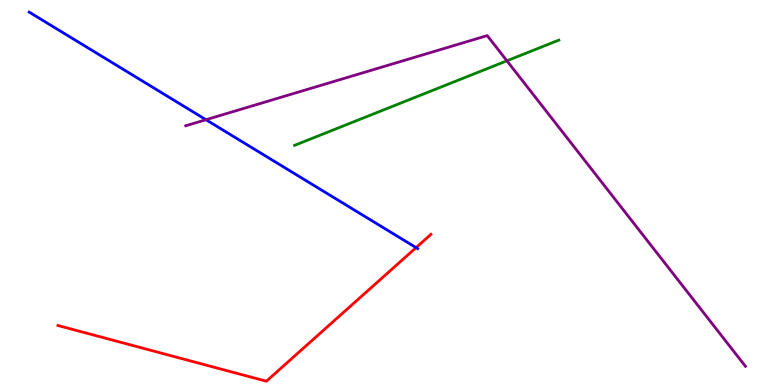[{'lines': ['blue', 'red'], 'intersections': [{'x': 5.37, 'y': 3.57}]}, {'lines': ['green', 'red'], 'intersections': []}, {'lines': ['purple', 'red'], 'intersections': []}, {'lines': ['blue', 'green'], 'intersections': []}, {'lines': ['blue', 'purple'], 'intersections': [{'x': 2.66, 'y': 6.89}]}, {'lines': ['green', 'purple'], 'intersections': [{'x': 6.54, 'y': 8.42}]}]